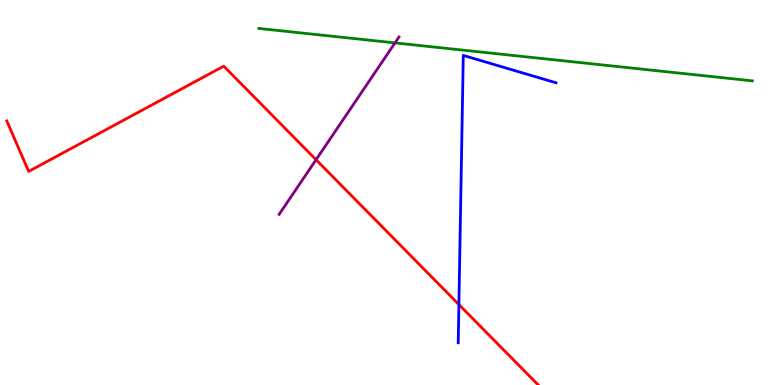[{'lines': ['blue', 'red'], 'intersections': [{'x': 5.92, 'y': 2.09}]}, {'lines': ['green', 'red'], 'intersections': []}, {'lines': ['purple', 'red'], 'intersections': [{'x': 4.08, 'y': 5.85}]}, {'lines': ['blue', 'green'], 'intersections': []}, {'lines': ['blue', 'purple'], 'intersections': []}, {'lines': ['green', 'purple'], 'intersections': [{'x': 5.1, 'y': 8.89}]}]